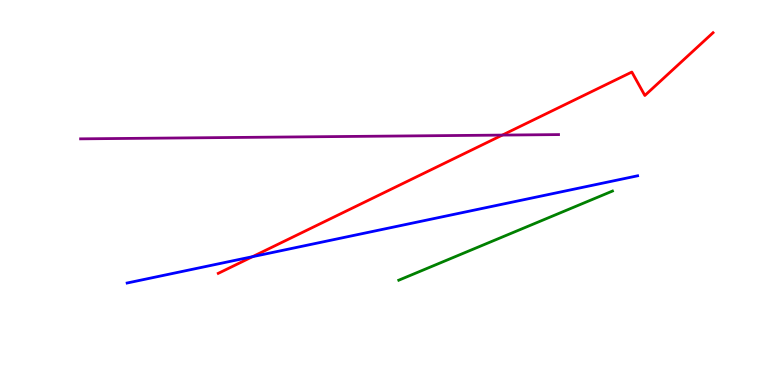[{'lines': ['blue', 'red'], 'intersections': [{'x': 3.26, 'y': 3.33}]}, {'lines': ['green', 'red'], 'intersections': []}, {'lines': ['purple', 'red'], 'intersections': [{'x': 6.48, 'y': 6.49}]}, {'lines': ['blue', 'green'], 'intersections': []}, {'lines': ['blue', 'purple'], 'intersections': []}, {'lines': ['green', 'purple'], 'intersections': []}]